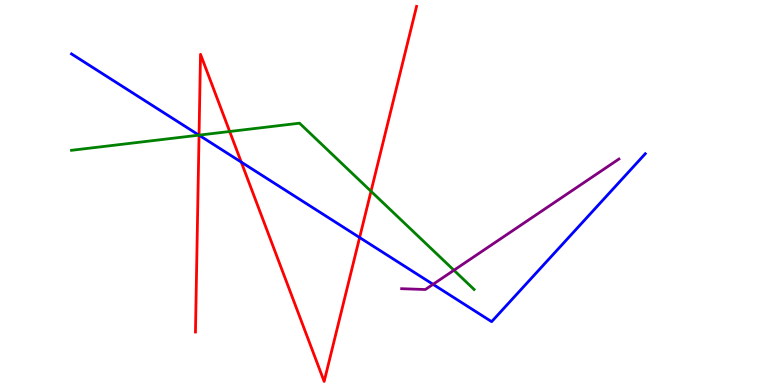[{'lines': ['blue', 'red'], 'intersections': [{'x': 2.57, 'y': 6.49}, {'x': 3.11, 'y': 5.79}, {'x': 4.64, 'y': 3.83}]}, {'lines': ['green', 'red'], 'intersections': [{'x': 2.57, 'y': 6.49}, {'x': 2.96, 'y': 6.58}, {'x': 4.79, 'y': 5.03}]}, {'lines': ['purple', 'red'], 'intersections': []}, {'lines': ['blue', 'green'], 'intersections': [{'x': 2.57, 'y': 6.49}]}, {'lines': ['blue', 'purple'], 'intersections': [{'x': 5.59, 'y': 2.62}]}, {'lines': ['green', 'purple'], 'intersections': [{'x': 5.86, 'y': 2.98}]}]